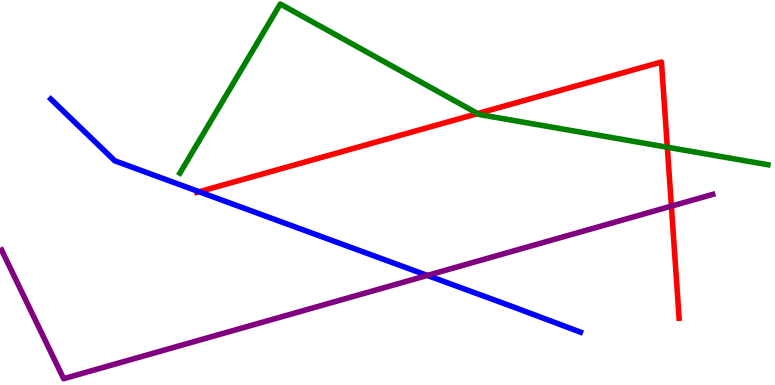[{'lines': ['blue', 'red'], 'intersections': [{'x': 2.57, 'y': 5.02}]}, {'lines': ['green', 'red'], 'intersections': [{'x': 6.16, 'y': 7.05}, {'x': 8.61, 'y': 6.18}]}, {'lines': ['purple', 'red'], 'intersections': [{'x': 8.66, 'y': 4.65}]}, {'lines': ['blue', 'green'], 'intersections': []}, {'lines': ['blue', 'purple'], 'intersections': [{'x': 5.51, 'y': 2.85}]}, {'lines': ['green', 'purple'], 'intersections': []}]